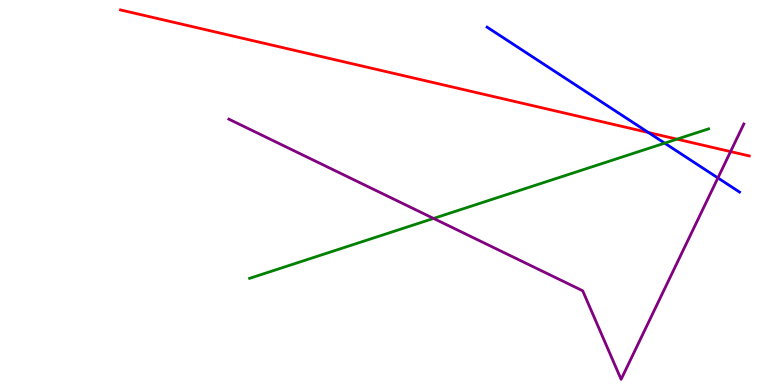[{'lines': ['blue', 'red'], 'intersections': [{'x': 8.37, 'y': 6.56}]}, {'lines': ['green', 'red'], 'intersections': [{'x': 8.74, 'y': 6.39}]}, {'lines': ['purple', 'red'], 'intersections': [{'x': 9.43, 'y': 6.06}]}, {'lines': ['blue', 'green'], 'intersections': [{'x': 8.58, 'y': 6.28}]}, {'lines': ['blue', 'purple'], 'intersections': [{'x': 9.26, 'y': 5.38}]}, {'lines': ['green', 'purple'], 'intersections': [{'x': 5.59, 'y': 4.33}]}]